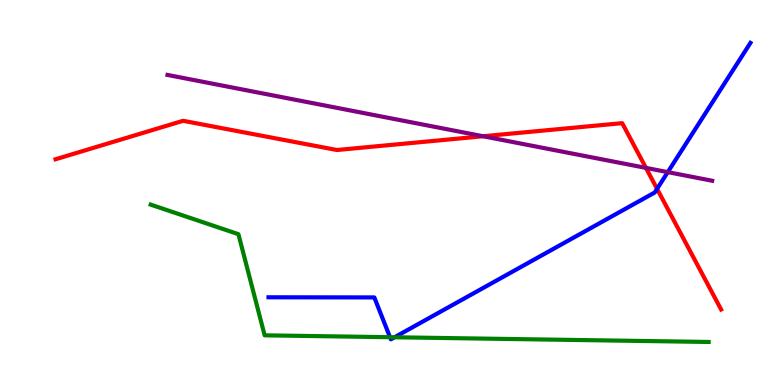[{'lines': ['blue', 'red'], 'intersections': [{'x': 8.48, 'y': 5.09}]}, {'lines': ['green', 'red'], 'intersections': []}, {'lines': ['purple', 'red'], 'intersections': [{'x': 6.23, 'y': 6.46}, {'x': 8.33, 'y': 5.64}]}, {'lines': ['blue', 'green'], 'intersections': [{'x': 5.03, 'y': 1.24}, {'x': 5.09, 'y': 1.24}]}, {'lines': ['blue', 'purple'], 'intersections': [{'x': 8.62, 'y': 5.53}]}, {'lines': ['green', 'purple'], 'intersections': []}]